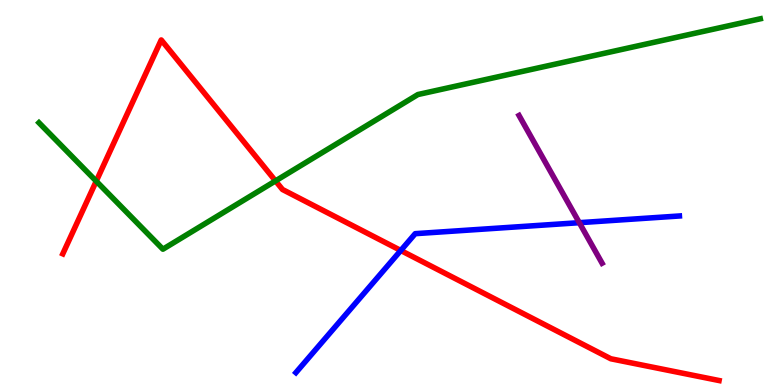[{'lines': ['blue', 'red'], 'intersections': [{'x': 5.17, 'y': 3.49}]}, {'lines': ['green', 'red'], 'intersections': [{'x': 1.24, 'y': 5.29}, {'x': 3.56, 'y': 5.3}]}, {'lines': ['purple', 'red'], 'intersections': []}, {'lines': ['blue', 'green'], 'intersections': []}, {'lines': ['blue', 'purple'], 'intersections': [{'x': 7.47, 'y': 4.22}]}, {'lines': ['green', 'purple'], 'intersections': []}]